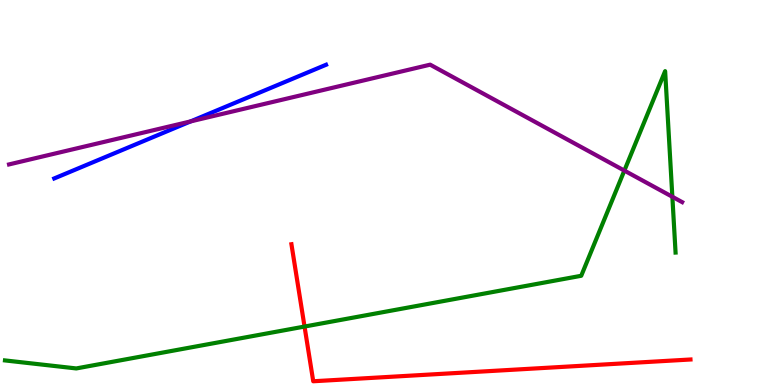[{'lines': ['blue', 'red'], 'intersections': []}, {'lines': ['green', 'red'], 'intersections': [{'x': 3.93, 'y': 1.52}]}, {'lines': ['purple', 'red'], 'intersections': []}, {'lines': ['blue', 'green'], 'intersections': []}, {'lines': ['blue', 'purple'], 'intersections': [{'x': 2.46, 'y': 6.85}]}, {'lines': ['green', 'purple'], 'intersections': [{'x': 8.06, 'y': 5.57}, {'x': 8.68, 'y': 4.89}]}]